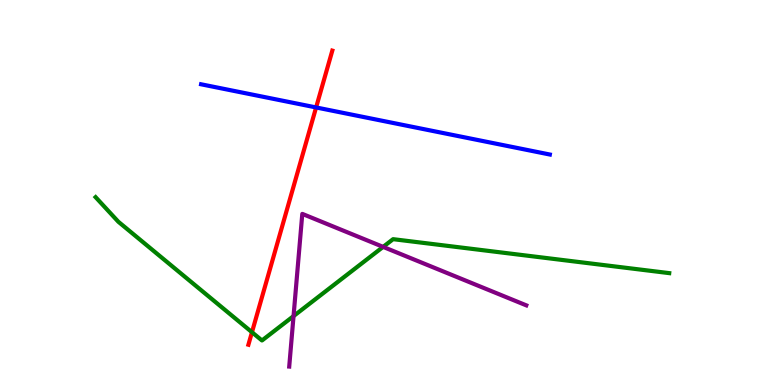[{'lines': ['blue', 'red'], 'intersections': [{'x': 4.08, 'y': 7.21}]}, {'lines': ['green', 'red'], 'intersections': [{'x': 3.25, 'y': 1.37}]}, {'lines': ['purple', 'red'], 'intersections': []}, {'lines': ['blue', 'green'], 'intersections': []}, {'lines': ['blue', 'purple'], 'intersections': []}, {'lines': ['green', 'purple'], 'intersections': [{'x': 3.79, 'y': 1.79}, {'x': 4.94, 'y': 3.59}]}]